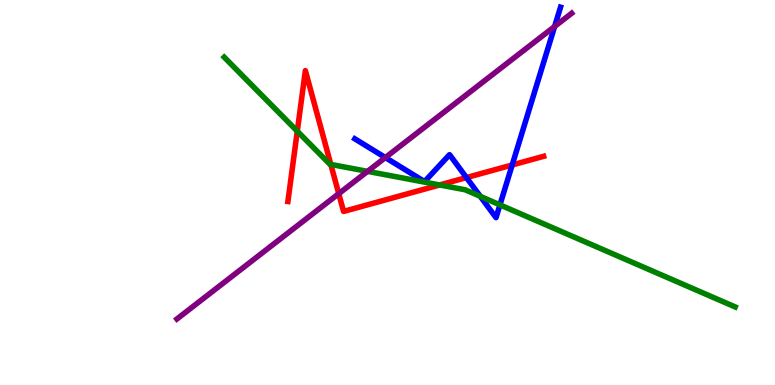[{'lines': ['blue', 'red'], 'intersections': [{'x': 6.02, 'y': 5.39}, {'x': 6.61, 'y': 5.71}]}, {'lines': ['green', 'red'], 'intersections': [{'x': 3.84, 'y': 6.59}, {'x': 4.27, 'y': 5.73}, {'x': 5.67, 'y': 5.2}]}, {'lines': ['purple', 'red'], 'intersections': [{'x': 4.37, 'y': 4.97}]}, {'lines': ['blue', 'green'], 'intersections': [{'x': 6.2, 'y': 4.9}, {'x': 6.45, 'y': 4.68}]}, {'lines': ['blue', 'purple'], 'intersections': [{'x': 4.97, 'y': 5.91}, {'x': 7.16, 'y': 9.31}]}, {'lines': ['green', 'purple'], 'intersections': [{'x': 4.74, 'y': 5.55}]}]